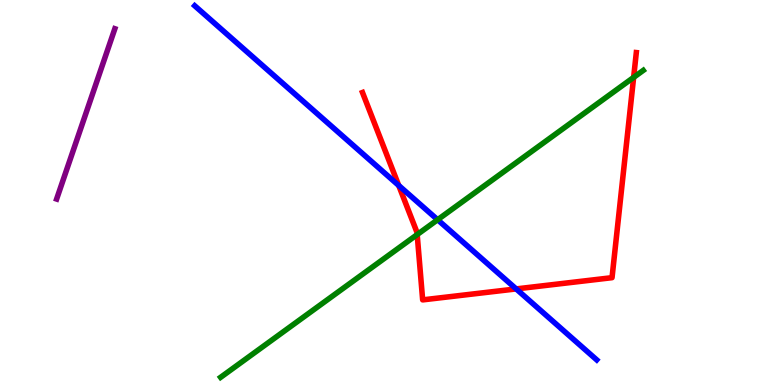[{'lines': ['blue', 'red'], 'intersections': [{'x': 5.14, 'y': 5.18}, {'x': 6.66, 'y': 2.5}]}, {'lines': ['green', 'red'], 'intersections': [{'x': 5.38, 'y': 3.91}, {'x': 8.18, 'y': 7.99}]}, {'lines': ['purple', 'red'], 'intersections': []}, {'lines': ['blue', 'green'], 'intersections': [{'x': 5.65, 'y': 4.29}]}, {'lines': ['blue', 'purple'], 'intersections': []}, {'lines': ['green', 'purple'], 'intersections': []}]